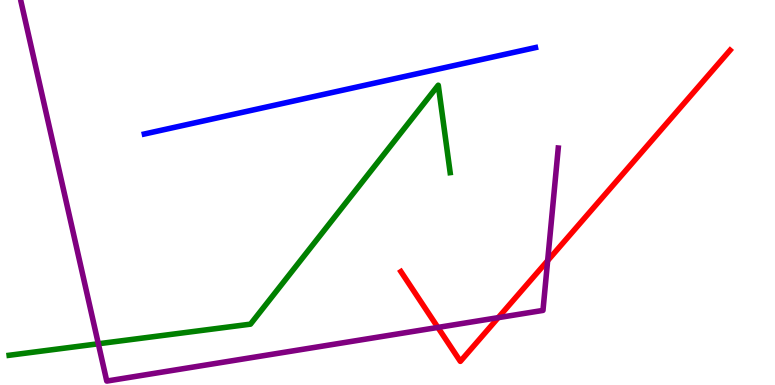[{'lines': ['blue', 'red'], 'intersections': []}, {'lines': ['green', 'red'], 'intersections': []}, {'lines': ['purple', 'red'], 'intersections': [{'x': 5.65, 'y': 1.5}, {'x': 6.43, 'y': 1.75}, {'x': 7.07, 'y': 3.23}]}, {'lines': ['blue', 'green'], 'intersections': []}, {'lines': ['blue', 'purple'], 'intersections': []}, {'lines': ['green', 'purple'], 'intersections': [{'x': 1.27, 'y': 1.07}]}]